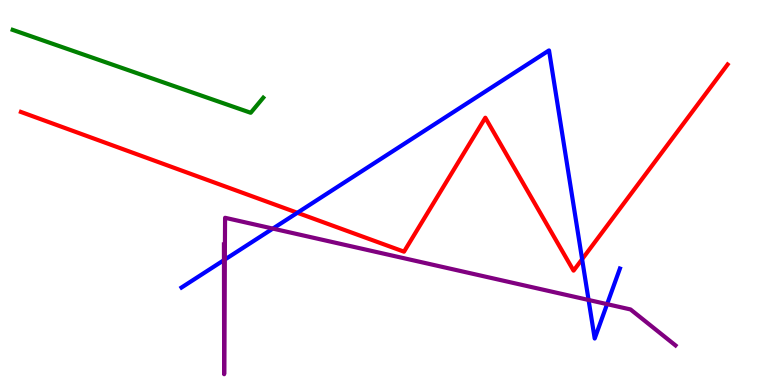[{'lines': ['blue', 'red'], 'intersections': [{'x': 3.84, 'y': 4.47}, {'x': 7.51, 'y': 3.27}]}, {'lines': ['green', 'red'], 'intersections': []}, {'lines': ['purple', 'red'], 'intersections': []}, {'lines': ['blue', 'green'], 'intersections': []}, {'lines': ['blue', 'purple'], 'intersections': [{'x': 2.89, 'y': 3.24}, {'x': 2.9, 'y': 3.26}, {'x': 3.52, 'y': 4.06}, {'x': 7.59, 'y': 2.21}, {'x': 7.83, 'y': 2.1}]}, {'lines': ['green', 'purple'], 'intersections': []}]